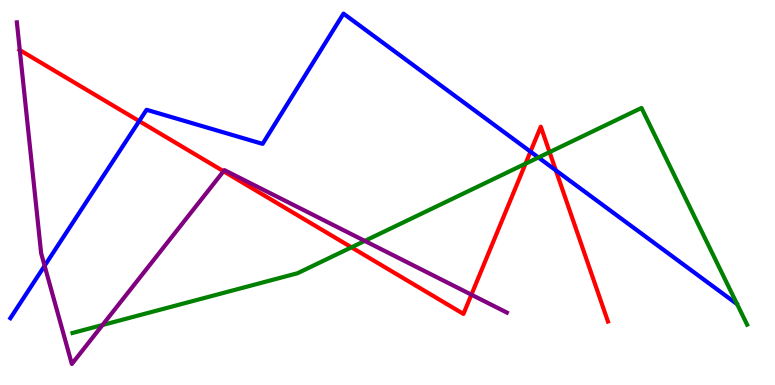[{'lines': ['blue', 'red'], 'intersections': [{'x': 1.8, 'y': 6.85}, {'x': 6.85, 'y': 6.06}, {'x': 7.17, 'y': 5.58}]}, {'lines': ['green', 'red'], 'intersections': [{'x': 4.53, 'y': 3.58}, {'x': 6.78, 'y': 5.75}, {'x': 7.09, 'y': 6.05}]}, {'lines': ['purple', 'red'], 'intersections': [{'x': 0.255, 'y': 8.7}, {'x': 2.88, 'y': 5.55}, {'x': 6.08, 'y': 2.35}]}, {'lines': ['blue', 'green'], 'intersections': [{'x': 6.95, 'y': 5.91}]}, {'lines': ['blue', 'purple'], 'intersections': [{'x': 0.576, 'y': 3.1}]}, {'lines': ['green', 'purple'], 'intersections': [{'x': 1.32, 'y': 1.56}, {'x': 4.71, 'y': 3.74}]}]